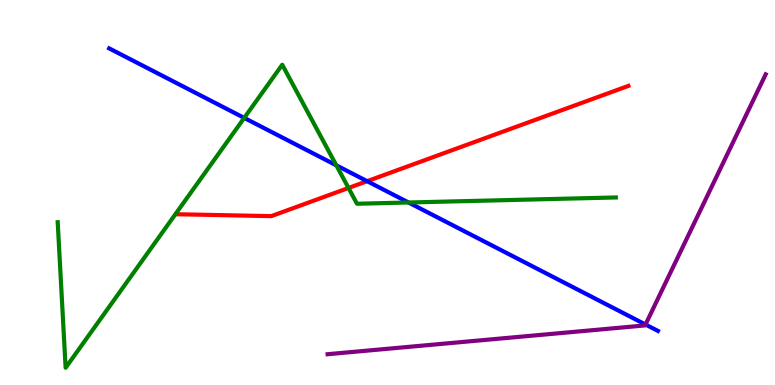[{'lines': ['blue', 'red'], 'intersections': [{'x': 4.74, 'y': 5.29}]}, {'lines': ['green', 'red'], 'intersections': [{'x': 4.5, 'y': 5.12}]}, {'lines': ['purple', 'red'], 'intersections': []}, {'lines': ['blue', 'green'], 'intersections': [{'x': 3.15, 'y': 6.94}, {'x': 4.34, 'y': 5.71}, {'x': 5.27, 'y': 4.74}]}, {'lines': ['blue', 'purple'], 'intersections': [{'x': 8.33, 'y': 1.57}]}, {'lines': ['green', 'purple'], 'intersections': []}]